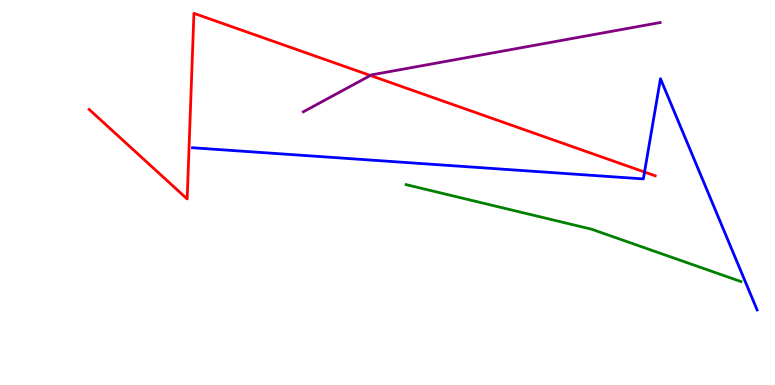[{'lines': ['blue', 'red'], 'intersections': [{'x': 8.32, 'y': 5.53}]}, {'lines': ['green', 'red'], 'intersections': []}, {'lines': ['purple', 'red'], 'intersections': [{'x': 4.78, 'y': 8.04}]}, {'lines': ['blue', 'green'], 'intersections': []}, {'lines': ['blue', 'purple'], 'intersections': []}, {'lines': ['green', 'purple'], 'intersections': []}]